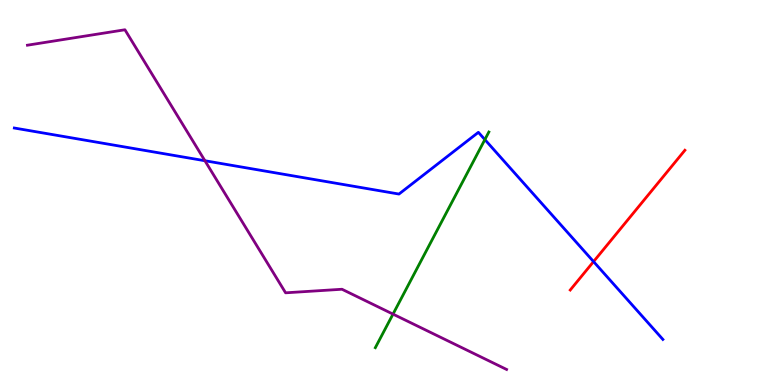[{'lines': ['blue', 'red'], 'intersections': [{'x': 7.66, 'y': 3.21}]}, {'lines': ['green', 'red'], 'intersections': []}, {'lines': ['purple', 'red'], 'intersections': []}, {'lines': ['blue', 'green'], 'intersections': [{'x': 6.26, 'y': 6.37}]}, {'lines': ['blue', 'purple'], 'intersections': [{'x': 2.64, 'y': 5.82}]}, {'lines': ['green', 'purple'], 'intersections': [{'x': 5.07, 'y': 1.84}]}]